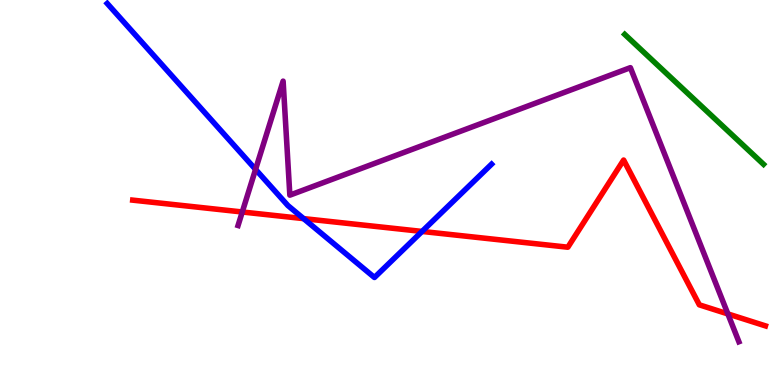[{'lines': ['blue', 'red'], 'intersections': [{'x': 3.92, 'y': 4.32}, {'x': 5.45, 'y': 3.99}]}, {'lines': ['green', 'red'], 'intersections': []}, {'lines': ['purple', 'red'], 'intersections': [{'x': 3.13, 'y': 4.49}, {'x': 9.39, 'y': 1.85}]}, {'lines': ['blue', 'green'], 'intersections': []}, {'lines': ['blue', 'purple'], 'intersections': [{'x': 3.3, 'y': 5.6}]}, {'lines': ['green', 'purple'], 'intersections': []}]